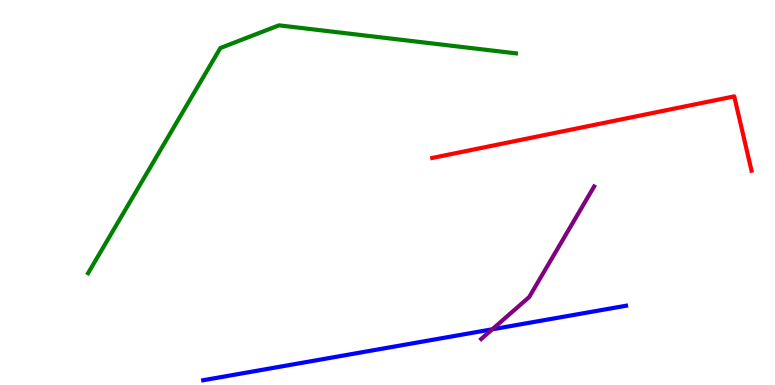[{'lines': ['blue', 'red'], 'intersections': []}, {'lines': ['green', 'red'], 'intersections': []}, {'lines': ['purple', 'red'], 'intersections': []}, {'lines': ['blue', 'green'], 'intersections': []}, {'lines': ['blue', 'purple'], 'intersections': [{'x': 6.35, 'y': 1.45}]}, {'lines': ['green', 'purple'], 'intersections': []}]